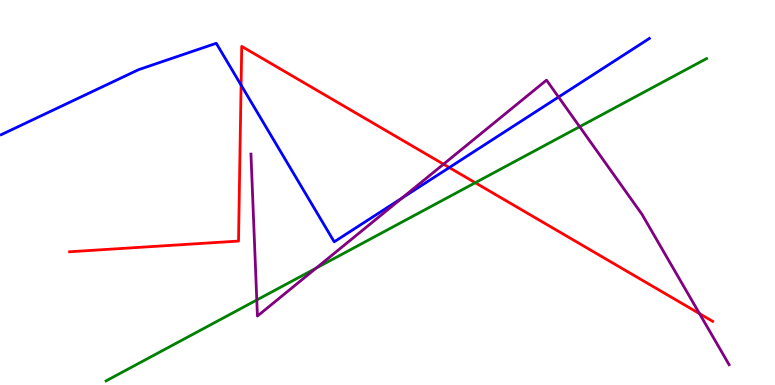[{'lines': ['blue', 'red'], 'intersections': [{'x': 3.11, 'y': 7.79}, {'x': 5.8, 'y': 5.65}]}, {'lines': ['green', 'red'], 'intersections': [{'x': 6.13, 'y': 5.25}]}, {'lines': ['purple', 'red'], 'intersections': [{'x': 5.72, 'y': 5.74}, {'x': 9.03, 'y': 1.85}]}, {'lines': ['blue', 'green'], 'intersections': []}, {'lines': ['blue', 'purple'], 'intersections': [{'x': 5.19, 'y': 4.85}, {'x': 7.21, 'y': 7.48}]}, {'lines': ['green', 'purple'], 'intersections': [{'x': 3.31, 'y': 2.21}, {'x': 4.08, 'y': 3.03}, {'x': 7.48, 'y': 6.71}]}]